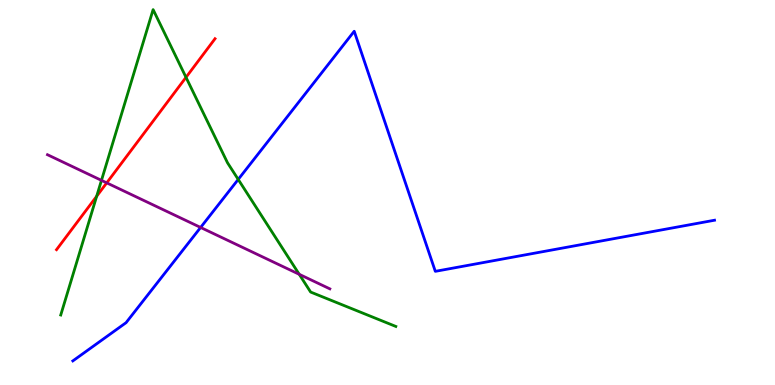[{'lines': ['blue', 'red'], 'intersections': []}, {'lines': ['green', 'red'], 'intersections': [{'x': 1.25, 'y': 4.9}, {'x': 2.4, 'y': 7.99}]}, {'lines': ['purple', 'red'], 'intersections': [{'x': 1.38, 'y': 5.25}]}, {'lines': ['blue', 'green'], 'intersections': [{'x': 3.07, 'y': 5.34}]}, {'lines': ['blue', 'purple'], 'intersections': [{'x': 2.59, 'y': 4.09}]}, {'lines': ['green', 'purple'], 'intersections': [{'x': 1.31, 'y': 5.32}, {'x': 3.86, 'y': 2.88}]}]